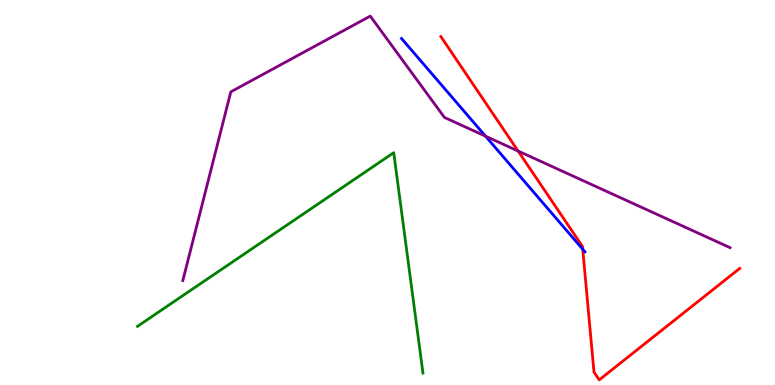[{'lines': ['blue', 'red'], 'intersections': [{'x': 7.52, 'y': 3.53}]}, {'lines': ['green', 'red'], 'intersections': []}, {'lines': ['purple', 'red'], 'intersections': [{'x': 6.69, 'y': 6.08}]}, {'lines': ['blue', 'green'], 'intersections': []}, {'lines': ['blue', 'purple'], 'intersections': [{'x': 6.26, 'y': 6.46}]}, {'lines': ['green', 'purple'], 'intersections': []}]